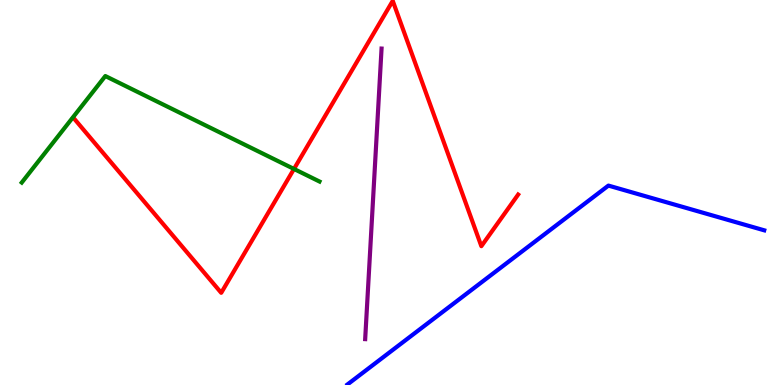[{'lines': ['blue', 'red'], 'intersections': []}, {'lines': ['green', 'red'], 'intersections': [{'x': 3.79, 'y': 5.61}]}, {'lines': ['purple', 'red'], 'intersections': []}, {'lines': ['blue', 'green'], 'intersections': []}, {'lines': ['blue', 'purple'], 'intersections': []}, {'lines': ['green', 'purple'], 'intersections': []}]